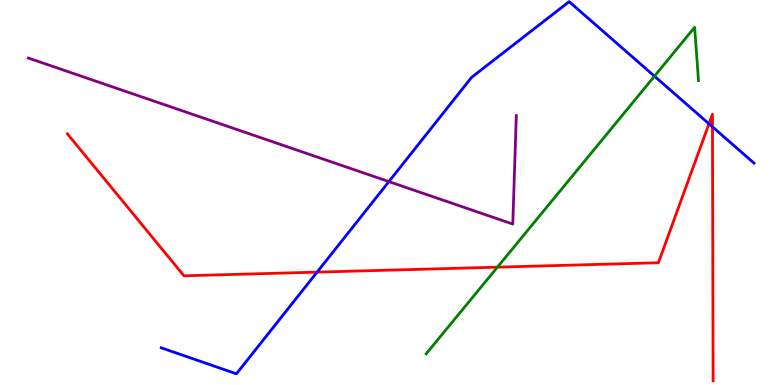[{'lines': ['blue', 'red'], 'intersections': [{'x': 4.09, 'y': 2.93}, {'x': 9.15, 'y': 6.78}, {'x': 9.19, 'y': 6.71}]}, {'lines': ['green', 'red'], 'intersections': [{'x': 6.42, 'y': 3.06}]}, {'lines': ['purple', 'red'], 'intersections': []}, {'lines': ['blue', 'green'], 'intersections': [{'x': 8.44, 'y': 8.02}]}, {'lines': ['blue', 'purple'], 'intersections': [{'x': 5.02, 'y': 5.28}]}, {'lines': ['green', 'purple'], 'intersections': []}]